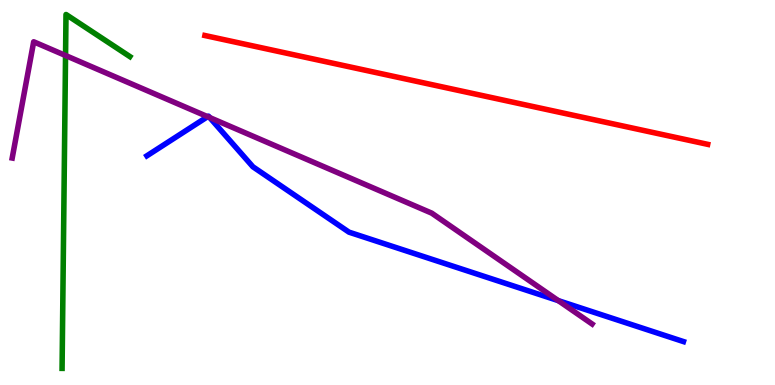[{'lines': ['blue', 'red'], 'intersections': []}, {'lines': ['green', 'red'], 'intersections': []}, {'lines': ['purple', 'red'], 'intersections': []}, {'lines': ['blue', 'green'], 'intersections': []}, {'lines': ['blue', 'purple'], 'intersections': [{'x': 2.68, 'y': 6.97}, {'x': 2.71, 'y': 6.95}, {'x': 7.2, 'y': 2.19}]}, {'lines': ['green', 'purple'], 'intersections': [{'x': 0.846, 'y': 8.56}]}]